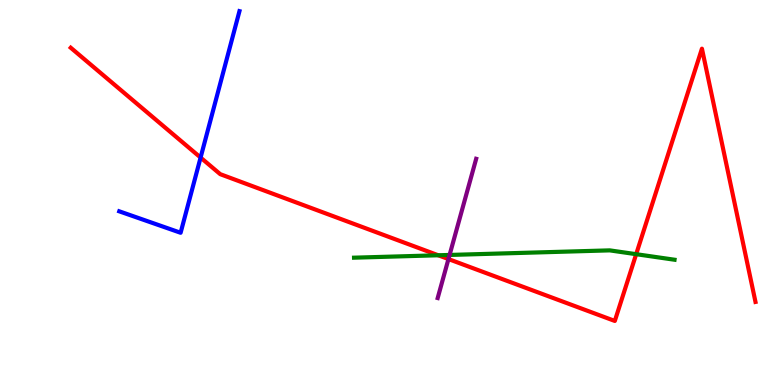[{'lines': ['blue', 'red'], 'intersections': [{'x': 2.59, 'y': 5.91}]}, {'lines': ['green', 'red'], 'intersections': [{'x': 5.66, 'y': 3.37}, {'x': 8.21, 'y': 3.4}]}, {'lines': ['purple', 'red'], 'intersections': [{'x': 5.79, 'y': 3.27}]}, {'lines': ['blue', 'green'], 'intersections': []}, {'lines': ['blue', 'purple'], 'intersections': []}, {'lines': ['green', 'purple'], 'intersections': [{'x': 5.8, 'y': 3.38}]}]